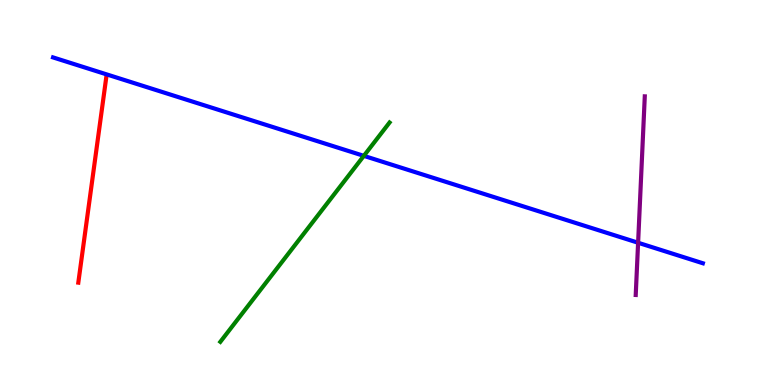[{'lines': ['blue', 'red'], 'intersections': []}, {'lines': ['green', 'red'], 'intersections': []}, {'lines': ['purple', 'red'], 'intersections': []}, {'lines': ['blue', 'green'], 'intersections': [{'x': 4.69, 'y': 5.95}]}, {'lines': ['blue', 'purple'], 'intersections': [{'x': 8.23, 'y': 3.69}]}, {'lines': ['green', 'purple'], 'intersections': []}]